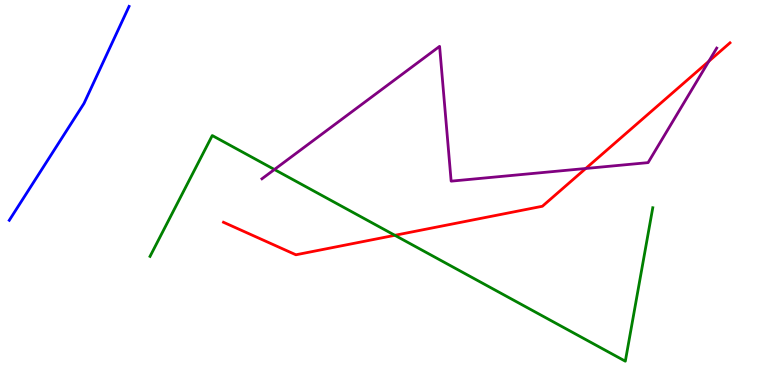[{'lines': ['blue', 'red'], 'intersections': []}, {'lines': ['green', 'red'], 'intersections': [{'x': 5.1, 'y': 3.89}]}, {'lines': ['purple', 'red'], 'intersections': [{'x': 7.56, 'y': 5.62}, {'x': 9.15, 'y': 8.41}]}, {'lines': ['blue', 'green'], 'intersections': []}, {'lines': ['blue', 'purple'], 'intersections': []}, {'lines': ['green', 'purple'], 'intersections': [{'x': 3.54, 'y': 5.6}]}]